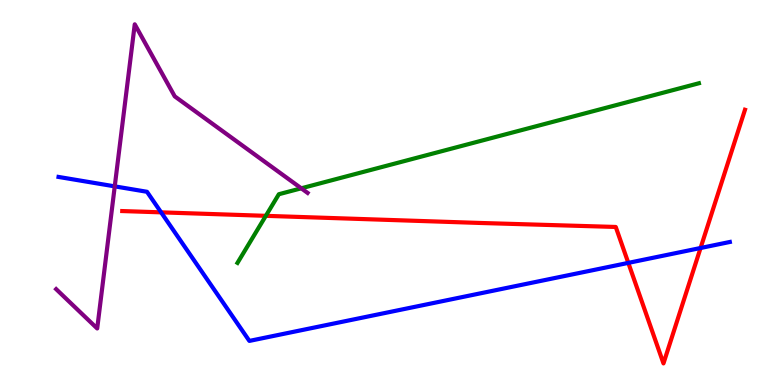[{'lines': ['blue', 'red'], 'intersections': [{'x': 2.08, 'y': 4.48}, {'x': 8.11, 'y': 3.17}, {'x': 9.04, 'y': 3.56}]}, {'lines': ['green', 'red'], 'intersections': [{'x': 3.43, 'y': 4.39}]}, {'lines': ['purple', 'red'], 'intersections': []}, {'lines': ['blue', 'green'], 'intersections': []}, {'lines': ['blue', 'purple'], 'intersections': [{'x': 1.48, 'y': 5.16}]}, {'lines': ['green', 'purple'], 'intersections': [{'x': 3.89, 'y': 5.11}]}]